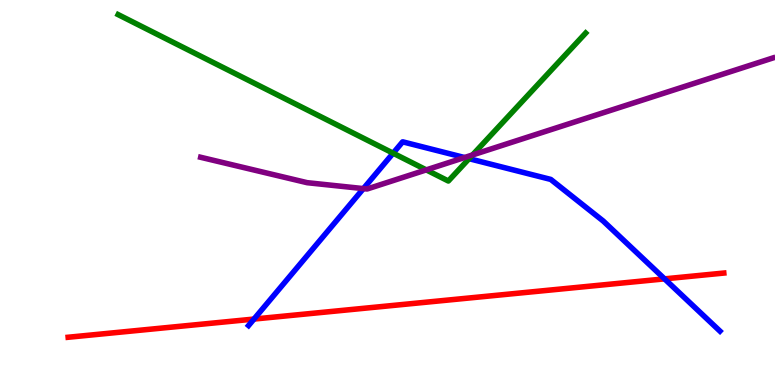[{'lines': ['blue', 'red'], 'intersections': [{'x': 3.28, 'y': 1.71}, {'x': 8.57, 'y': 2.76}]}, {'lines': ['green', 'red'], 'intersections': []}, {'lines': ['purple', 'red'], 'intersections': []}, {'lines': ['blue', 'green'], 'intersections': [{'x': 5.07, 'y': 6.02}, {'x': 6.05, 'y': 5.88}]}, {'lines': ['blue', 'purple'], 'intersections': [{'x': 4.69, 'y': 5.1}, {'x': 5.99, 'y': 5.91}]}, {'lines': ['green', 'purple'], 'intersections': [{'x': 5.5, 'y': 5.59}, {'x': 6.1, 'y': 5.98}]}]